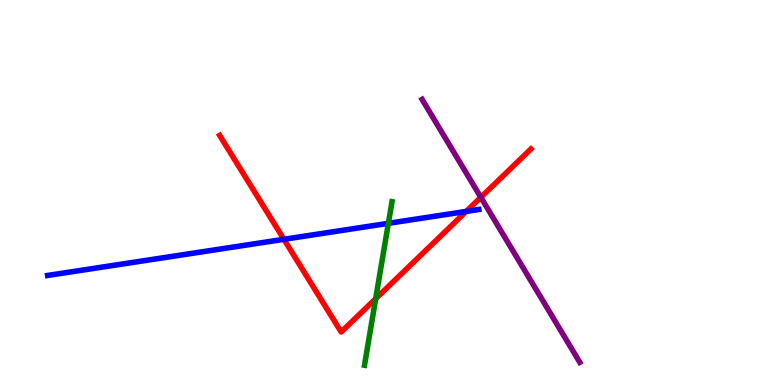[{'lines': ['blue', 'red'], 'intersections': [{'x': 3.66, 'y': 3.78}, {'x': 6.02, 'y': 4.51}]}, {'lines': ['green', 'red'], 'intersections': [{'x': 4.85, 'y': 2.24}]}, {'lines': ['purple', 'red'], 'intersections': [{'x': 6.2, 'y': 4.88}]}, {'lines': ['blue', 'green'], 'intersections': [{'x': 5.01, 'y': 4.2}]}, {'lines': ['blue', 'purple'], 'intersections': []}, {'lines': ['green', 'purple'], 'intersections': []}]